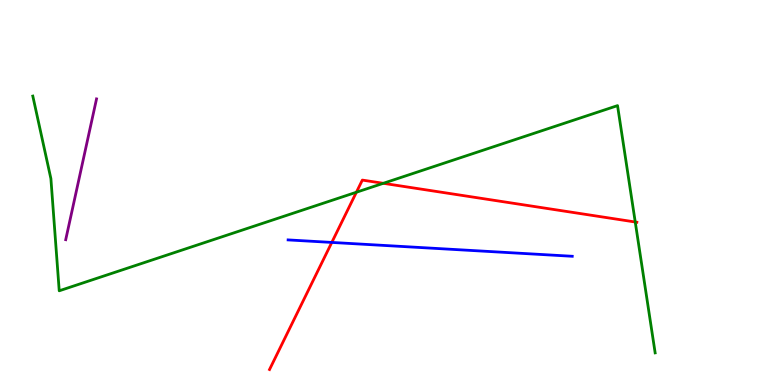[{'lines': ['blue', 'red'], 'intersections': [{'x': 4.28, 'y': 3.7}]}, {'lines': ['green', 'red'], 'intersections': [{'x': 4.6, 'y': 5.01}, {'x': 4.95, 'y': 5.24}, {'x': 8.2, 'y': 4.23}]}, {'lines': ['purple', 'red'], 'intersections': []}, {'lines': ['blue', 'green'], 'intersections': []}, {'lines': ['blue', 'purple'], 'intersections': []}, {'lines': ['green', 'purple'], 'intersections': []}]